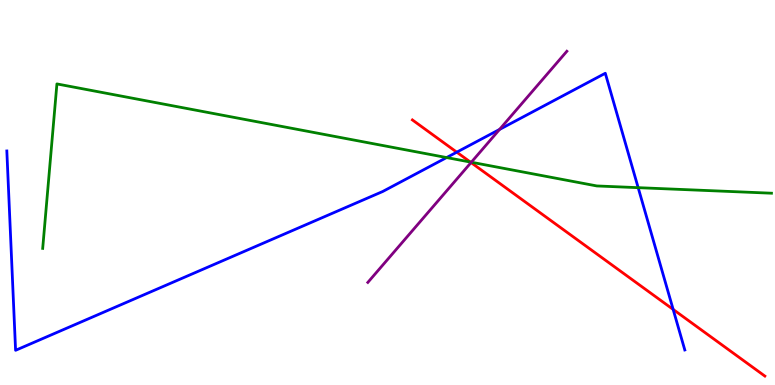[{'lines': ['blue', 'red'], 'intersections': [{'x': 5.89, 'y': 6.05}, {'x': 8.69, 'y': 1.96}]}, {'lines': ['green', 'red'], 'intersections': [{'x': 6.07, 'y': 5.79}]}, {'lines': ['purple', 'red'], 'intersections': [{'x': 6.08, 'y': 5.78}]}, {'lines': ['blue', 'green'], 'intersections': [{'x': 5.76, 'y': 5.91}, {'x': 8.23, 'y': 5.13}]}, {'lines': ['blue', 'purple'], 'intersections': [{'x': 6.45, 'y': 6.64}]}, {'lines': ['green', 'purple'], 'intersections': [{'x': 6.08, 'y': 5.79}]}]